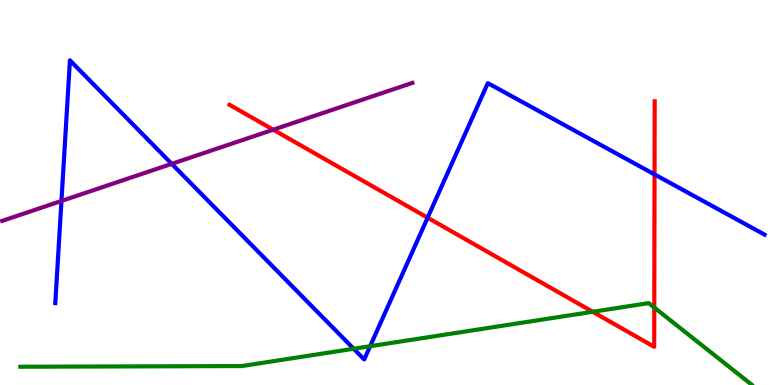[{'lines': ['blue', 'red'], 'intersections': [{'x': 5.52, 'y': 4.35}, {'x': 8.45, 'y': 5.47}]}, {'lines': ['green', 'red'], 'intersections': [{'x': 7.65, 'y': 1.9}, {'x': 8.44, 'y': 2.01}]}, {'lines': ['purple', 'red'], 'intersections': [{'x': 3.53, 'y': 6.63}]}, {'lines': ['blue', 'green'], 'intersections': [{'x': 4.56, 'y': 0.941}, {'x': 4.78, 'y': 1.01}]}, {'lines': ['blue', 'purple'], 'intersections': [{'x': 0.793, 'y': 4.78}, {'x': 2.22, 'y': 5.74}]}, {'lines': ['green', 'purple'], 'intersections': []}]